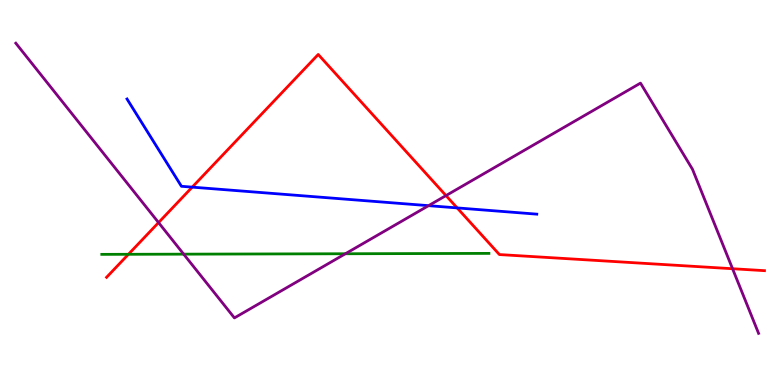[{'lines': ['blue', 'red'], 'intersections': [{'x': 2.48, 'y': 5.14}, {'x': 5.9, 'y': 4.6}]}, {'lines': ['green', 'red'], 'intersections': [{'x': 1.66, 'y': 3.39}]}, {'lines': ['purple', 'red'], 'intersections': [{'x': 2.05, 'y': 4.22}, {'x': 5.75, 'y': 4.92}, {'x': 9.45, 'y': 3.02}]}, {'lines': ['blue', 'green'], 'intersections': []}, {'lines': ['blue', 'purple'], 'intersections': [{'x': 5.53, 'y': 4.66}]}, {'lines': ['green', 'purple'], 'intersections': [{'x': 2.37, 'y': 3.4}, {'x': 4.46, 'y': 3.41}]}]